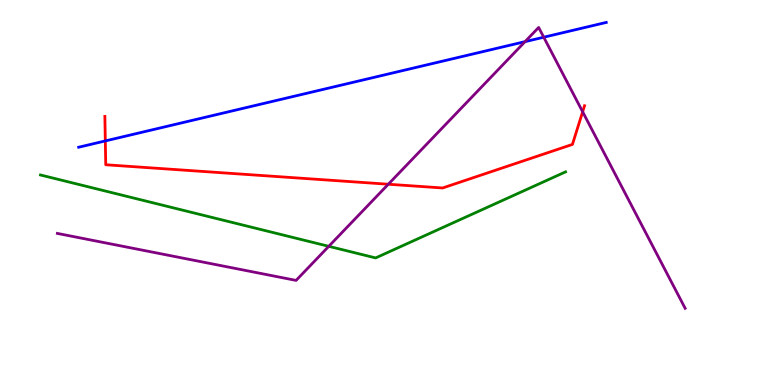[{'lines': ['blue', 'red'], 'intersections': [{'x': 1.36, 'y': 6.34}]}, {'lines': ['green', 'red'], 'intersections': []}, {'lines': ['purple', 'red'], 'intersections': [{'x': 5.01, 'y': 5.21}, {'x': 7.52, 'y': 7.1}]}, {'lines': ['blue', 'green'], 'intersections': []}, {'lines': ['blue', 'purple'], 'intersections': [{'x': 6.77, 'y': 8.92}, {'x': 7.02, 'y': 9.03}]}, {'lines': ['green', 'purple'], 'intersections': [{'x': 4.24, 'y': 3.6}]}]